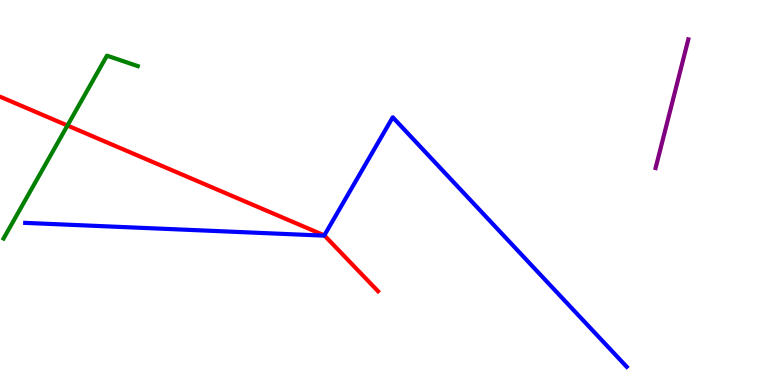[{'lines': ['blue', 'red'], 'intersections': [{'x': 4.18, 'y': 3.89}]}, {'lines': ['green', 'red'], 'intersections': [{'x': 0.87, 'y': 6.74}]}, {'lines': ['purple', 'red'], 'intersections': []}, {'lines': ['blue', 'green'], 'intersections': []}, {'lines': ['blue', 'purple'], 'intersections': []}, {'lines': ['green', 'purple'], 'intersections': []}]